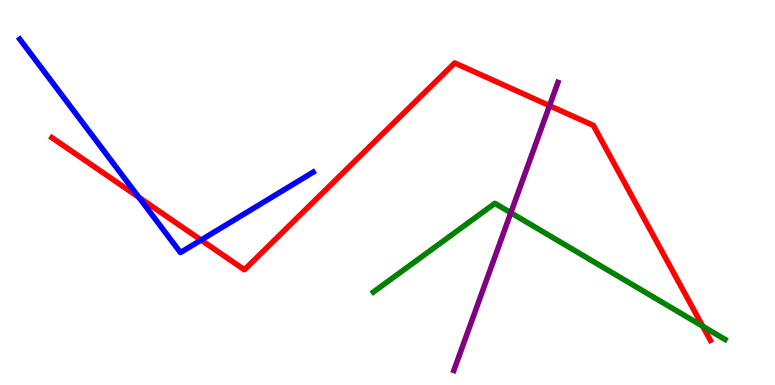[{'lines': ['blue', 'red'], 'intersections': [{'x': 1.79, 'y': 4.87}, {'x': 2.59, 'y': 3.77}]}, {'lines': ['green', 'red'], 'intersections': [{'x': 9.07, 'y': 1.53}]}, {'lines': ['purple', 'red'], 'intersections': [{'x': 7.09, 'y': 7.26}]}, {'lines': ['blue', 'green'], 'intersections': []}, {'lines': ['blue', 'purple'], 'intersections': []}, {'lines': ['green', 'purple'], 'intersections': [{'x': 6.59, 'y': 4.47}]}]